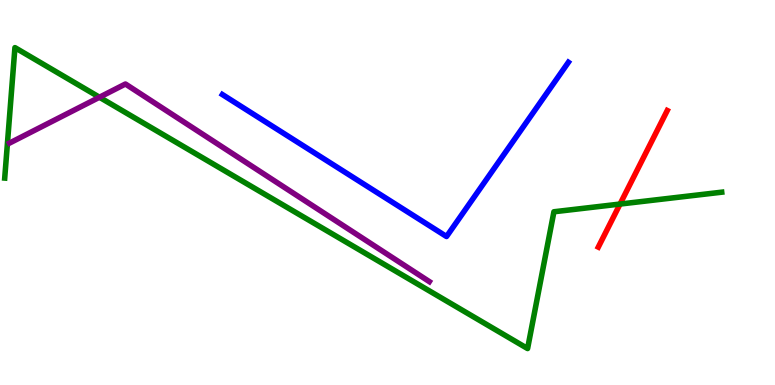[{'lines': ['blue', 'red'], 'intersections': []}, {'lines': ['green', 'red'], 'intersections': [{'x': 8.0, 'y': 4.7}]}, {'lines': ['purple', 'red'], 'intersections': []}, {'lines': ['blue', 'green'], 'intersections': []}, {'lines': ['blue', 'purple'], 'intersections': []}, {'lines': ['green', 'purple'], 'intersections': [{'x': 1.28, 'y': 7.47}]}]